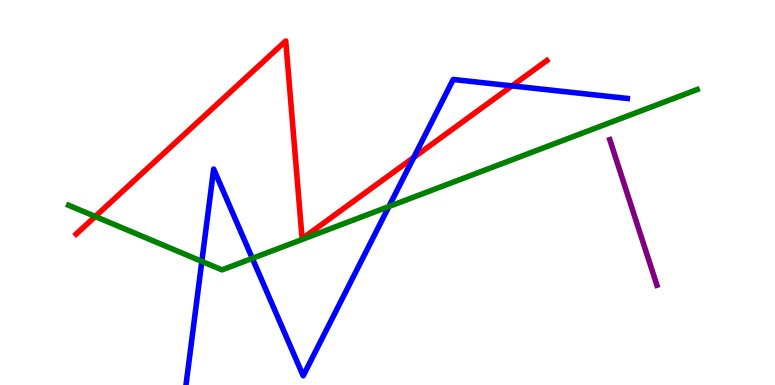[{'lines': ['blue', 'red'], 'intersections': [{'x': 5.34, 'y': 5.91}, {'x': 6.61, 'y': 7.77}]}, {'lines': ['green', 'red'], 'intersections': [{'x': 1.23, 'y': 4.38}]}, {'lines': ['purple', 'red'], 'intersections': []}, {'lines': ['blue', 'green'], 'intersections': [{'x': 2.6, 'y': 3.21}, {'x': 3.26, 'y': 3.29}, {'x': 5.02, 'y': 4.64}]}, {'lines': ['blue', 'purple'], 'intersections': []}, {'lines': ['green', 'purple'], 'intersections': []}]